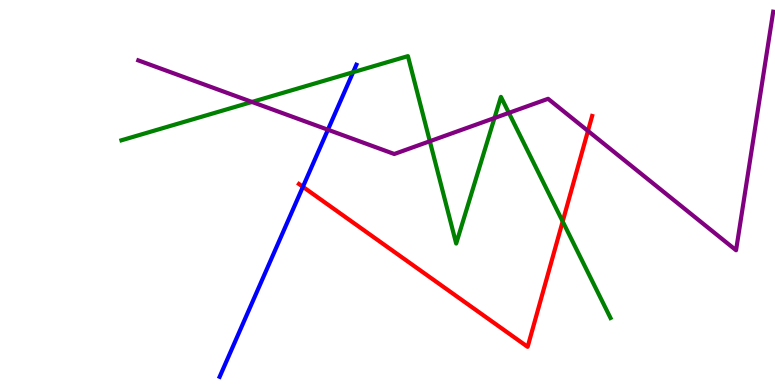[{'lines': ['blue', 'red'], 'intersections': [{'x': 3.91, 'y': 5.15}]}, {'lines': ['green', 'red'], 'intersections': [{'x': 7.26, 'y': 4.25}]}, {'lines': ['purple', 'red'], 'intersections': [{'x': 7.59, 'y': 6.6}]}, {'lines': ['blue', 'green'], 'intersections': [{'x': 4.56, 'y': 8.12}]}, {'lines': ['blue', 'purple'], 'intersections': [{'x': 4.23, 'y': 6.63}]}, {'lines': ['green', 'purple'], 'intersections': [{'x': 3.25, 'y': 7.35}, {'x': 5.55, 'y': 6.33}, {'x': 6.38, 'y': 6.93}, {'x': 6.57, 'y': 7.07}]}]